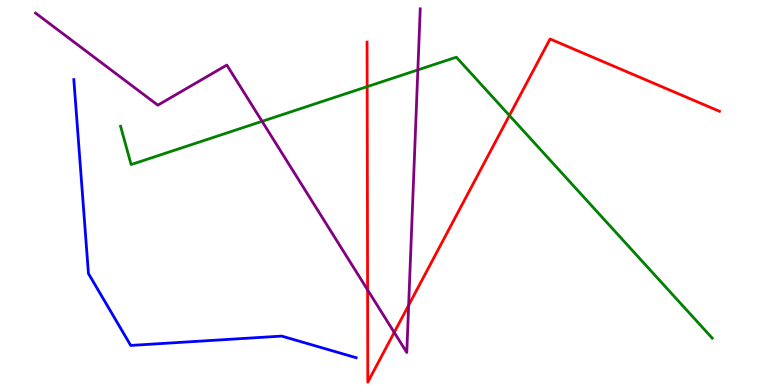[{'lines': ['blue', 'red'], 'intersections': []}, {'lines': ['green', 'red'], 'intersections': [{'x': 4.74, 'y': 7.75}, {'x': 6.57, 'y': 7.0}]}, {'lines': ['purple', 'red'], 'intersections': [{'x': 4.74, 'y': 2.47}, {'x': 5.09, 'y': 1.37}, {'x': 5.27, 'y': 2.07}]}, {'lines': ['blue', 'green'], 'intersections': []}, {'lines': ['blue', 'purple'], 'intersections': []}, {'lines': ['green', 'purple'], 'intersections': [{'x': 3.38, 'y': 6.85}, {'x': 5.39, 'y': 8.18}]}]